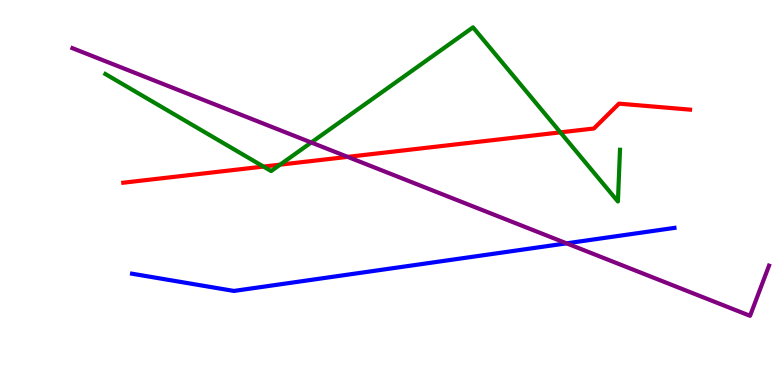[{'lines': ['blue', 'red'], 'intersections': []}, {'lines': ['green', 'red'], 'intersections': [{'x': 3.4, 'y': 5.67}, {'x': 3.61, 'y': 5.72}, {'x': 7.23, 'y': 6.56}]}, {'lines': ['purple', 'red'], 'intersections': [{'x': 4.49, 'y': 5.93}]}, {'lines': ['blue', 'green'], 'intersections': []}, {'lines': ['blue', 'purple'], 'intersections': [{'x': 7.31, 'y': 3.68}]}, {'lines': ['green', 'purple'], 'intersections': [{'x': 4.02, 'y': 6.3}]}]